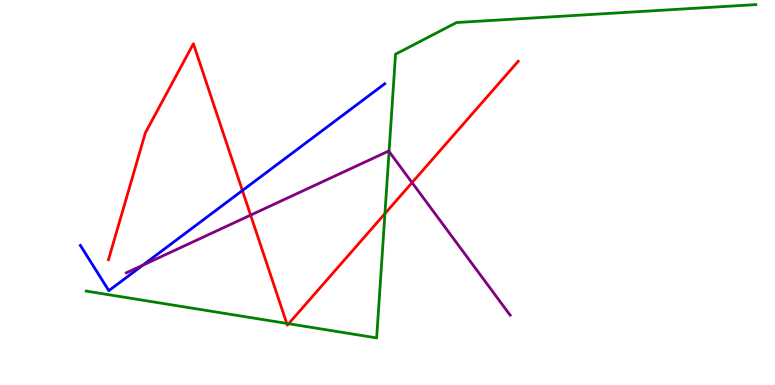[{'lines': ['blue', 'red'], 'intersections': [{'x': 3.13, 'y': 5.05}]}, {'lines': ['green', 'red'], 'intersections': [{'x': 3.7, 'y': 1.6}, {'x': 3.72, 'y': 1.59}, {'x': 4.97, 'y': 4.45}]}, {'lines': ['purple', 'red'], 'intersections': [{'x': 3.23, 'y': 4.41}, {'x': 5.32, 'y': 5.26}]}, {'lines': ['blue', 'green'], 'intersections': []}, {'lines': ['blue', 'purple'], 'intersections': [{'x': 1.84, 'y': 3.11}]}, {'lines': ['green', 'purple'], 'intersections': [{'x': 5.02, 'y': 6.06}]}]